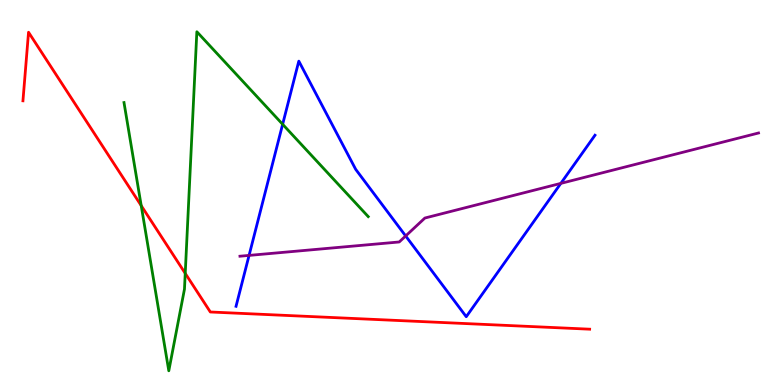[{'lines': ['blue', 'red'], 'intersections': []}, {'lines': ['green', 'red'], 'intersections': [{'x': 1.82, 'y': 4.66}, {'x': 2.39, 'y': 2.9}]}, {'lines': ['purple', 'red'], 'intersections': []}, {'lines': ['blue', 'green'], 'intersections': [{'x': 3.65, 'y': 6.77}]}, {'lines': ['blue', 'purple'], 'intersections': [{'x': 3.21, 'y': 3.37}, {'x': 5.23, 'y': 3.87}, {'x': 7.24, 'y': 5.24}]}, {'lines': ['green', 'purple'], 'intersections': []}]